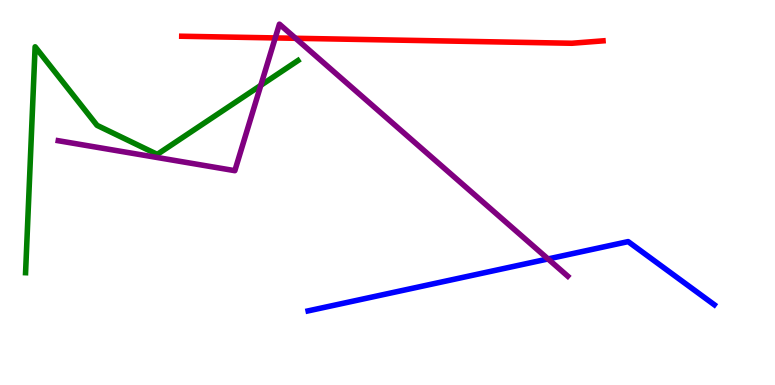[{'lines': ['blue', 'red'], 'intersections': []}, {'lines': ['green', 'red'], 'intersections': []}, {'lines': ['purple', 'red'], 'intersections': [{'x': 3.55, 'y': 9.01}, {'x': 3.81, 'y': 9.01}]}, {'lines': ['blue', 'green'], 'intersections': []}, {'lines': ['blue', 'purple'], 'intersections': [{'x': 7.07, 'y': 3.27}]}, {'lines': ['green', 'purple'], 'intersections': [{'x': 3.37, 'y': 7.78}]}]